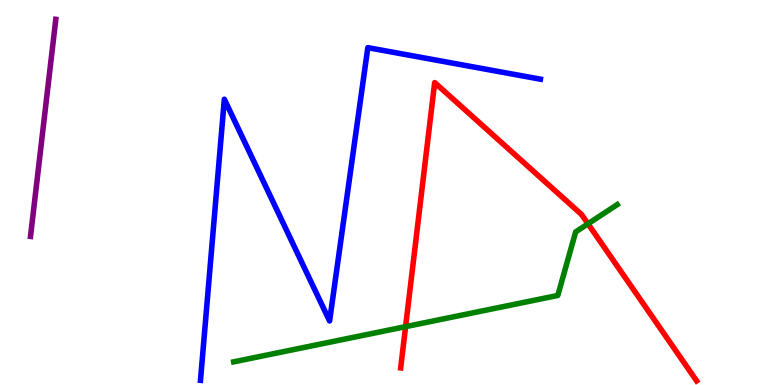[{'lines': ['blue', 'red'], 'intersections': []}, {'lines': ['green', 'red'], 'intersections': [{'x': 5.23, 'y': 1.52}, {'x': 7.59, 'y': 4.19}]}, {'lines': ['purple', 'red'], 'intersections': []}, {'lines': ['blue', 'green'], 'intersections': []}, {'lines': ['blue', 'purple'], 'intersections': []}, {'lines': ['green', 'purple'], 'intersections': []}]